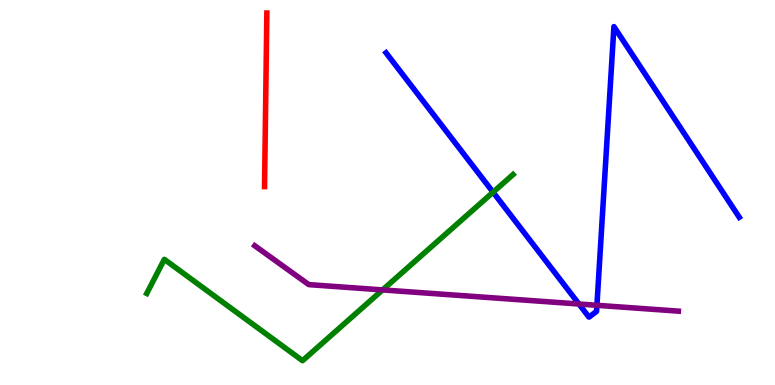[{'lines': ['blue', 'red'], 'intersections': []}, {'lines': ['green', 'red'], 'intersections': []}, {'lines': ['purple', 'red'], 'intersections': []}, {'lines': ['blue', 'green'], 'intersections': [{'x': 6.36, 'y': 5.01}]}, {'lines': ['blue', 'purple'], 'intersections': [{'x': 7.47, 'y': 2.1}, {'x': 7.7, 'y': 2.07}]}, {'lines': ['green', 'purple'], 'intersections': [{'x': 4.94, 'y': 2.47}]}]